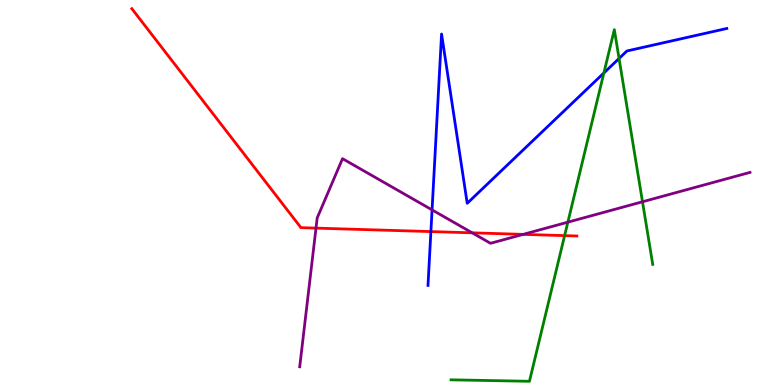[{'lines': ['blue', 'red'], 'intersections': [{'x': 5.56, 'y': 3.98}]}, {'lines': ['green', 'red'], 'intersections': [{'x': 7.29, 'y': 3.88}]}, {'lines': ['purple', 'red'], 'intersections': [{'x': 4.08, 'y': 4.07}, {'x': 6.09, 'y': 3.95}, {'x': 6.75, 'y': 3.91}]}, {'lines': ['blue', 'green'], 'intersections': [{'x': 7.79, 'y': 8.1}, {'x': 7.99, 'y': 8.48}]}, {'lines': ['blue', 'purple'], 'intersections': [{'x': 5.58, 'y': 4.55}]}, {'lines': ['green', 'purple'], 'intersections': [{'x': 7.33, 'y': 4.23}, {'x': 8.29, 'y': 4.76}]}]